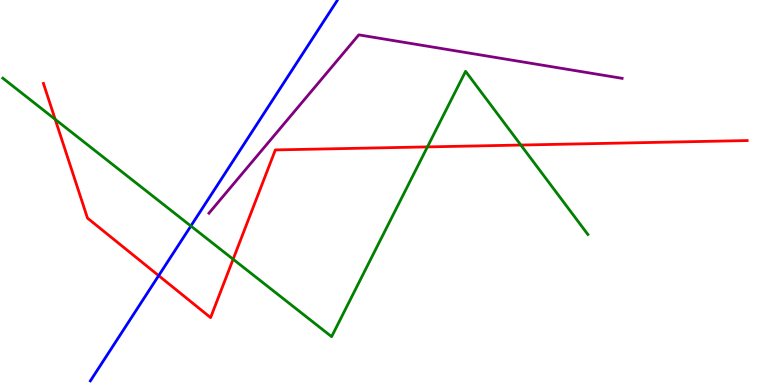[{'lines': ['blue', 'red'], 'intersections': [{'x': 2.05, 'y': 2.84}]}, {'lines': ['green', 'red'], 'intersections': [{'x': 0.712, 'y': 6.9}, {'x': 3.01, 'y': 3.27}, {'x': 5.52, 'y': 6.18}, {'x': 6.72, 'y': 6.23}]}, {'lines': ['purple', 'red'], 'intersections': []}, {'lines': ['blue', 'green'], 'intersections': [{'x': 2.46, 'y': 4.13}]}, {'lines': ['blue', 'purple'], 'intersections': []}, {'lines': ['green', 'purple'], 'intersections': []}]